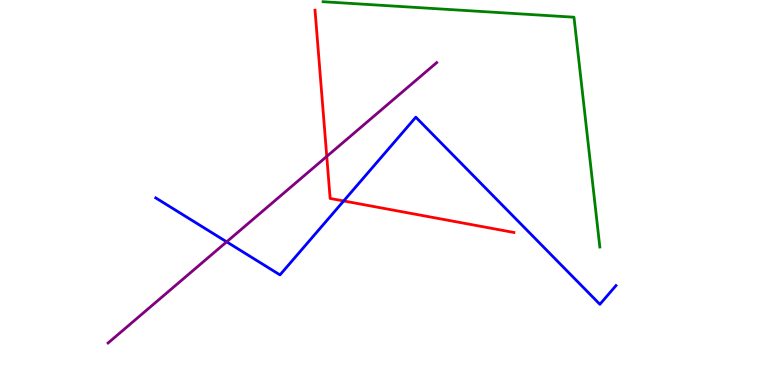[{'lines': ['blue', 'red'], 'intersections': [{'x': 4.43, 'y': 4.78}]}, {'lines': ['green', 'red'], 'intersections': []}, {'lines': ['purple', 'red'], 'intersections': [{'x': 4.22, 'y': 5.94}]}, {'lines': ['blue', 'green'], 'intersections': []}, {'lines': ['blue', 'purple'], 'intersections': [{'x': 2.92, 'y': 3.72}]}, {'lines': ['green', 'purple'], 'intersections': []}]